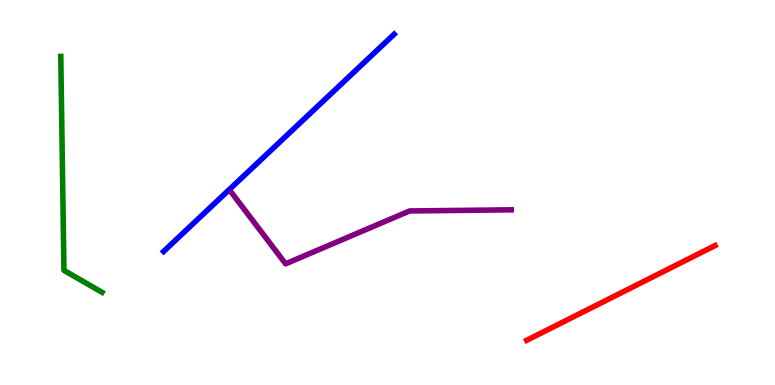[{'lines': ['blue', 'red'], 'intersections': []}, {'lines': ['green', 'red'], 'intersections': []}, {'lines': ['purple', 'red'], 'intersections': []}, {'lines': ['blue', 'green'], 'intersections': []}, {'lines': ['blue', 'purple'], 'intersections': []}, {'lines': ['green', 'purple'], 'intersections': []}]